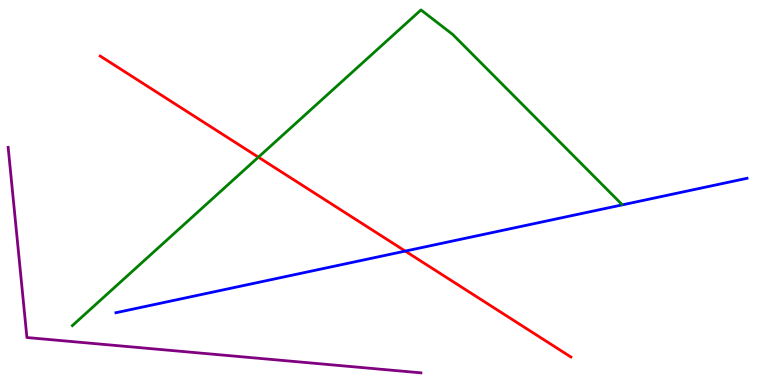[{'lines': ['blue', 'red'], 'intersections': [{'x': 5.23, 'y': 3.48}]}, {'lines': ['green', 'red'], 'intersections': [{'x': 3.33, 'y': 5.92}]}, {'lines': ['purple', 'red'], 'intersections': []}, {'lines': ['blue', 'green'], 'intersections': []}, {'lines': ['blue', 'purple'], 'intersections': []}, {'lines': ['green', 'purple'], 'intersections': []}]